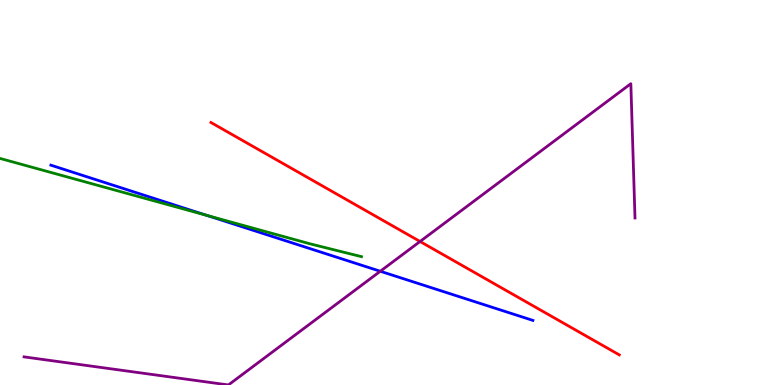[{'lines': ['blue', 'red'], 'intersections': []}, {'lines': ['green', 'red'], 'intersections': []}, {'lines': ['purple', 'red'], 'intersections': [{'x': 5.42, 'y': 3.73}]}, {'lines': ['blue', 'green'], 'intersections': [{'x': 2.67, 'y': 4.4}]}, {'lines': ['blue', 'purple'], 'intersections': [{'x': 4.91, 'y': 2.95}]}, {'lines': ['green', 'purple'], 'intersections': []}]